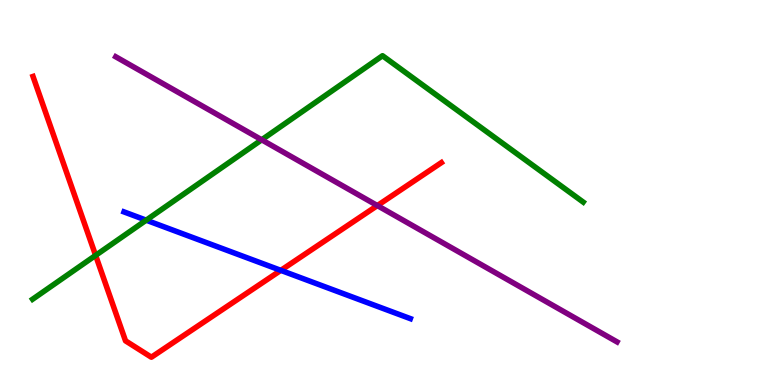[{'lines': ['blue', 'red'], 'intersections': [{'x': 3.62, 'y': 2.98}]}, {'lines': ['green', 'red'], 'intersections': [{'x': 1.23, 'y': 3.37}]}, {'lines': ['purple', 'red'], 'intersections': [{'x': 4.87, 'y': 4.66}]}, {'lines': ['blue', 'green'], 'intersections': [{'x': 1.89, 'y': 4.28}]}, {'lines': ['blue', 'purple'], 'intersections': []}, {'lines': ['green', 'purple'], 'intersections': [{'x': 3.38, 'y': 6.37}]}]